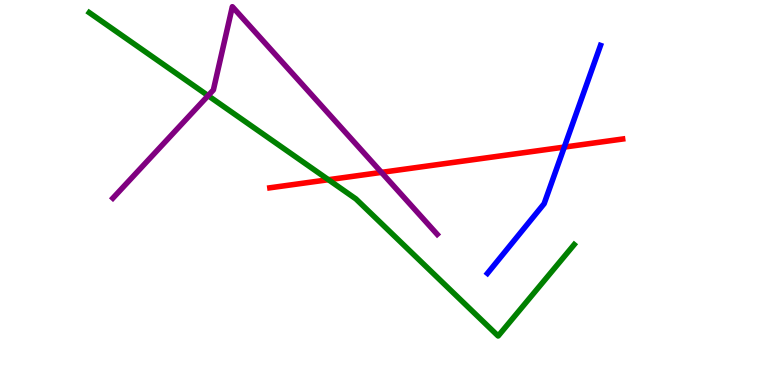[{'lines': ['blue', 'red'], 'intersections': [{'x': 7.28, 'y': 6.18}]}, {'lines': ['green', 'red'], 'intersections': [{'x': 4.24, 'y': 5.33}]}, {'lines': ['purple', 'red'], 'intersections': [{'x': 4.92, 'y': 5.52}]}, {'lines': ['blue', 'green'], 'intersections': []}, {'lines': ['blue', 'purple'], 'intersections': []}, {'lines': ['green', 'purple'], 'intersections': [{'x': 2.69, 'y': 7.52}]}]